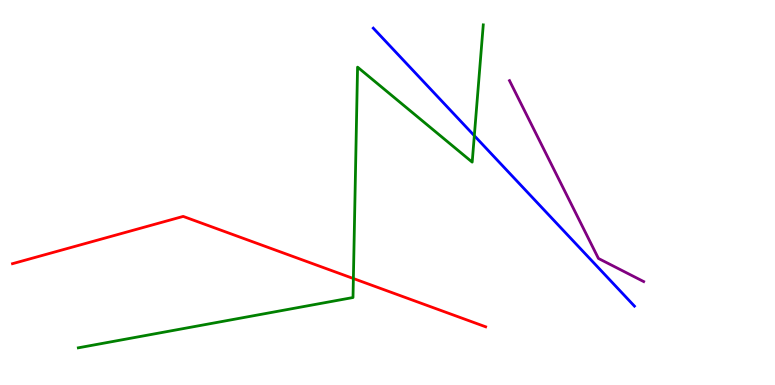[{'lines': ['blue', 'red'], 'intersections': []}, {'lines': ['green', 'red'], 'intersections': [{'x': 4.56, 'y': 2.77}]}, {'lines': ['purple', 'red'], 'intersections': []}, {'lines': ['blue', 'green'], 'intersections': [{'x': 6.12, 'y': 6.48}]}, {'lines': ['blue', 'purple'], 'intersections': []}, {'lines': ['green', 'purple'], 'intersections': []}]